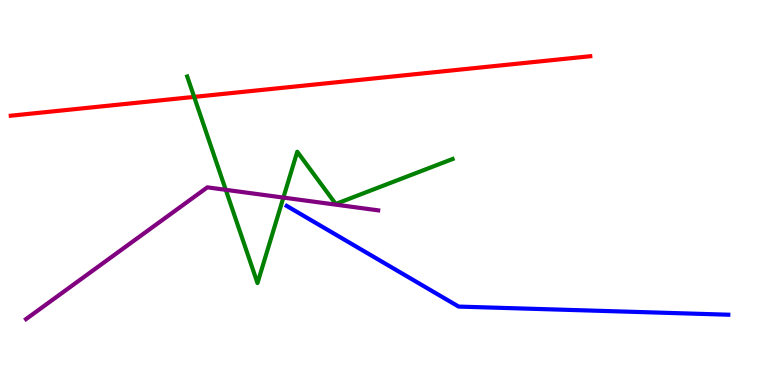[{'lines': ['blue', 'red'], 'intersections': []}, {'lines': ['green', 'red'], 'intersections': [{'x': 2.51, 'y': 7.48}]}, {'lines': ['purple', 'red'], 'intersections': []}, {'lines': ['blue', 'green'], 'intersections': []}, {'lines': ['blue', 'purple'], 'intersections': []}, {'lines': ['green', 'purple'], 'intersections': [{'x': 2.91, 'y': 5.07}, {'x': 3.66, 'y': 4.87}]}]